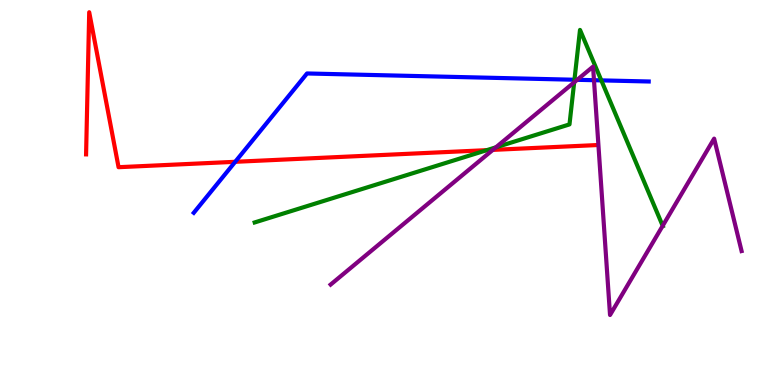[{'lines': ['blue', 'red'], 'intersections': [{'x': 3.03, 'y': 5.8}]}, {'lines': ['green', 'red'], 'intersections': [{'x': 6.28, 'y': 6.1}]}, {'lines': ['purple', 'red'], 'intersections': [{'x': 6.36, 'y': 6.11}]}, {'lines': ['blue', 'green'], 'intersections': [{'x': 7.41, 'y': 7.93}, {'x': 7.76, 'y': 7.91}]}, {'lines': ['blue', 'purple'], 'intersections': [{'x': 7.45, 'y': 7.93}, {'x': 7.66, 'y': 7.92}]}, {'lines': ['green', 'purple'], 'intersections': [{'x': 6.4, 'y': 6.17}, {'x': 7.41, 'y': 7.86}, {'x': 8.55, 'y': 4.14}]}]